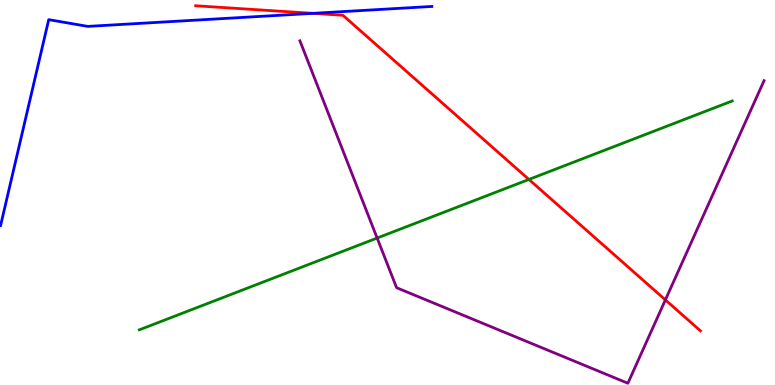[{'lines': ['blue', 'red'], 'intersections': [{'x': 4.04, 'y': 9.65}]}, {'lines': ['green', 'red'], 'intersections': [{'x': 6.82, 'y': 5.34}]}, {'lines': ['purple', 'red'], 'intersections': [{'x': 8.59, 'y': 2.21}]}, {'lines': ['blue', 'green'], 'intersections': []}, {'lines': ['blue', 'purple'], 'intersections': []}, {'lines': ['green', 'purple'], 'intersections': [{'x': 4.87, 'y': 3.82}]}]